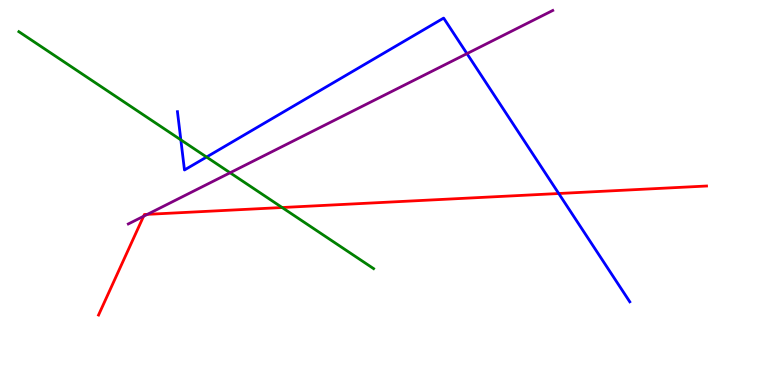[{'lines': ['blue', 'red'], 'intersections': [{'x': 7.21, 'y': 4.97}]}, {'lines': ['green', 'red'], 'intersections': [{'x': 3.64, 'y': 4.61}]}, {'lines': ['purple', 'red'], 'intersections': [{'x': 1.85, 'y': 4.38}, {'x': 1.9, 'y': 4.43}]}, {'lines': ['blue', 'green'], 'intersections': [{'x': 2.33, 'y': 6.37}, {'x': 2.67, 'y': 5.92}]}, {'lines': ['blue', 'purple'], 'intersections': [{'x': 6.03, 'y': 8.61}]}, {'lines': ['green', 'purple'], 'intersections': [{'x': 2.97, 'y': 5.51}]}]